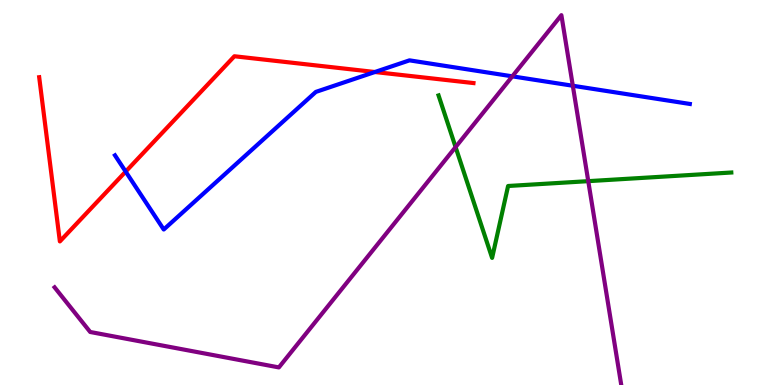[{'lines': ['blue', 'red'], 'intersections': [{'x': 1.62, 'y': 5.54}, {'x': 4.84, 'y': 8.13}]}, {'lines': ['green', 'red'], 'intersections': []}, {'lines': ['purple', 'red'], 'intersections': []}, {'lines': ['blue', 'green'], 'intersections': []}, {'lines': ['blue', 'purple'], 'intersections': [{'x': 6.61, 'y': 8.02}, {'x': 7.39, 'y': 7.77}]}, {'lines': ['green', 'purple'], 'intersections': [{'x': 5.88, 'y': 6.18}, {'x': 7.59, 'y': 5.29}]}]